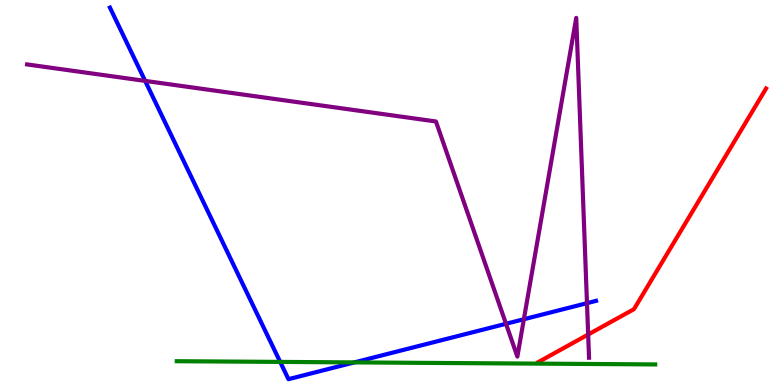[{'lines': ['blue', 'red'], 'intersections': []}, {'lines': ['green', 'red'], 'intersections': []}, {'lines': ['purple', 'red'], 'intersections': [{'x': 7.59, 'y': 1.31}]}, {'lines': ['blue', 'green'], 'intersections': [{'x': 3.62, 'y': 0.6}, {'x': 4.57, 'y': 0.587}]}, {'lines': ['blue', 'purple'], 'intersections': [{'x': 1.87, 'y': 7.9}, {'x': 6.53, 'y': 1.59}, {'x': 6.76, 'y': 1.71}, {'x': 7.57, 'y': 2.13}]}, {'lines': ['green', 'purple'], 'intersections': []}]